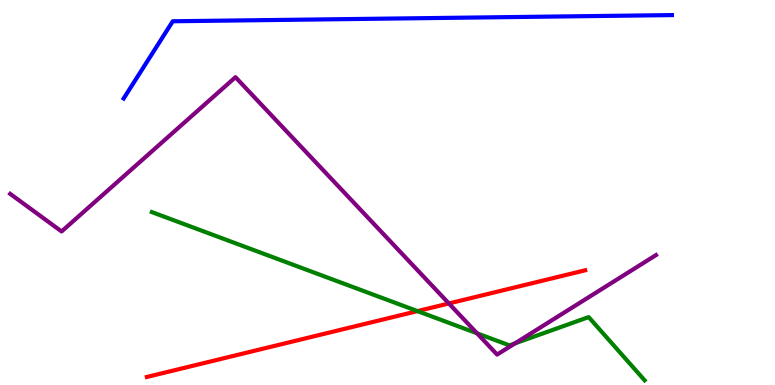[{'lines': ['blue', 'red'], 'intersections': []}, {'lines': ['green', 'red'], 'intersections': [{'x': 5.39, 'y': 1.92}]}, {'lines': ['purple', 'red'], 'intersections': [{'x': 5.79, 'y': 2.12}]}, {'lines': ['blue', 'green'], 'intersections': []}, {'lines': ['blue', 'purple'], 'intersections': []}, {'lines': ['green', 'purple'], 'intersections': [{'x': 6.16, 'y': 1.34}, {'x': 6.64, 'y': 1.08}]}]